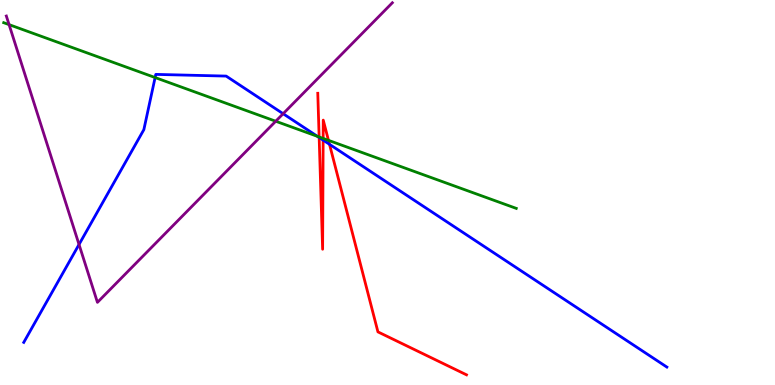[{'lines': ['blue', 'red'], 'intersections': [{'x': 4.12, 'y': 6.43}, {'x': 4.17, 'y': 6.36}, {'x': 4.25, 'y': 6.25}]}, {'lines': ['green', 'red'], 'intersections': [{'x': 4.12, 'y': 6.44}, {'x': 4.17, 'y': 6.4}, {'x': 4.24, 'y': 6.35}]}, {'lines': ['purple', 'red'], 'intersections': []}, {'lines': ['blue', 'green'], 'intersections': [{'x': 2.0, 'y': 7.99}, {'x': 4.1, 'y': 6.46}]}, {'lines': ['blue', 'purple'], 'intersections': [{'x': 1.02, 'y': 3.65}, {'x': 3.65, 'y': 7.05}]}, {'lines': ['green', 'purple'], 'intersections': [{'x': 0.117, 'y': 9.36}, {'x': 3.56, 'y': 6.85}]}]